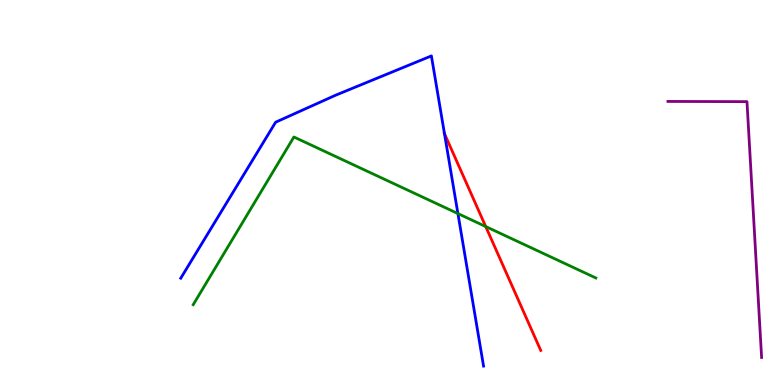[{'lines': ['blue', 'red'], 'intersections': [{'x': 5.74, 'y': 6.53}]}, {'lines': ['green', 'red'], 'intersections': [{'x': 6.27, 'y': 4.12}]}, {'lines': ['purple', 'red'], 'intersections': []}, {'lines': ['blue', 'green'], 'intersections': [{'x': 5.91, 'y': 4.45}]}, {'lines': ['blue', 'purple'], 'intersections': []}, {'lines': ['green', 'purple'], 'intersections': []}]